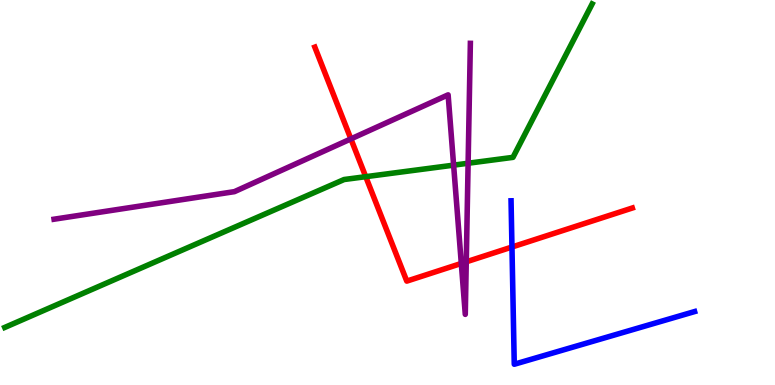[{'lines': ['blue', 'red'], 'intersections': [{'x': 6.61, 'y': 3.58}]}, {'lines': ['green', 'red'], 'intersections': [{'x': 4.72, 'y': 5.41}]}, {'lines': ['purple', 'red'], 'intersections': [{'x': 4.53, 'y': 6.39}, {'x': 5.95, 'y': 3.16}, {'x': 6.02, 'y': 3.2}]}, {'lines': ['blue', 'green'], 'intersections': []}, {'lines': ['blue', 'purple'], 'intersections': []}, {'lines': ['green', 'purple'], 'intersections': [{'x': 5.85, 'y': 5.71}, {'x': 6.04, 'y': 5.76}]}]